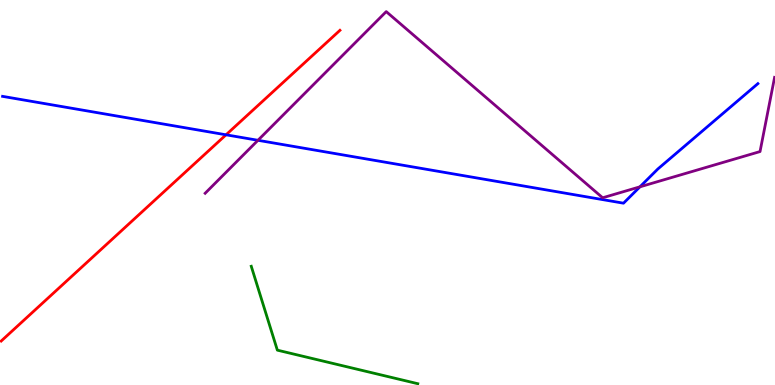[{'lines': ['blue', 'red'], 'intersections': [{'x': 2.92, 'y': 6.5}]}, {'lines': ['green', 'red'], 'intersections': []}, {'lines': ['purple', 'red'], 'intersections': []}, {'lines': ['blue', 'green'], 'intersections': []}, {'lines': ['blue', 'purple'], 'intersections': [{'x': 3.33, 'y': 6.36}, {'x': 8.26, 'y': 5.15}]}, {'lines': ['green', 'purple'], 'intersections': []}]